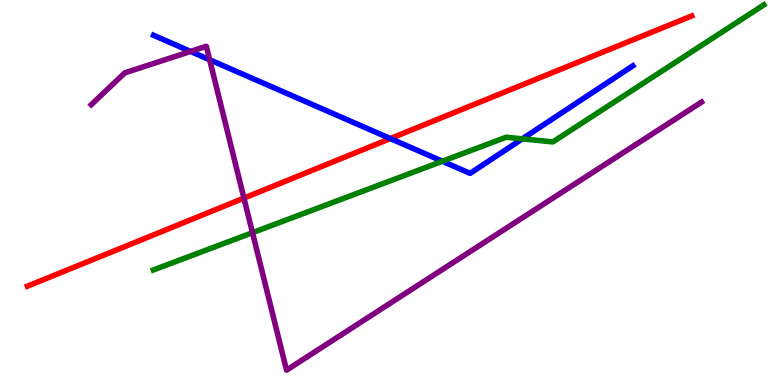[{'lines': ['blue', 'red'], 'intersections': [{'x': 5.04, 'y': 6.4}]}, {'lines': ['green', 'red'], 'intersections': []}, {'lines': ['purple', 'red'], 'intersections': [{'x': 3.15, 'y': 4.85}]}, {'lines': ['blue', 'green'], 'intersections': [{'x': 5.71, 'y': 5.81}, {'x': 6.74, 'y': 6.39}]}, {'lines': ['blue', 'purple'], 'intersections': [{'x': 2.46, 'y': 8.66}, {'x': 2.71, 'y': 8.45}]}, {'lines': ['green', 'purple'], 'intersections': [{'x': 3.26, 'y': 3.96}]}]